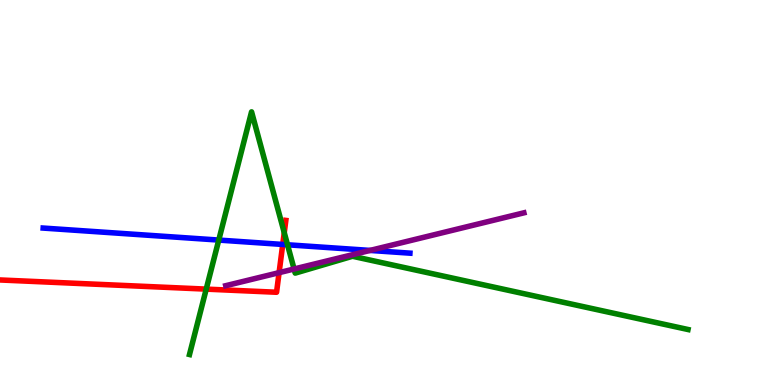[{'lines': ['blue', 'red'], 'intersections': [{'x': 3.65, 'y': 3.65}]}, {'lines': ['green', 'red'], 'intersections': [{'x': 2.66, 'y': 2.49}, {'x': 3.67, 'y': 3.96}]}, {'lines': ['purple', 'red'], 'intersections': [{'x': 3.6, 'y': 2.92}]}, {'lines': ['blue', 'green'], 'intersections': [{'x': 2.82, 'y': 3.76}, {'x': 3.71, 'y': 3.64}]}, {'lines': ['blue', 'purple'], 'intersections': [{'x': 4.78, 'y': 3.5}]}, {'lines': ['green', 'purple'], 'intersections': [{'x': 3.79, 'y': 3.01}]}]